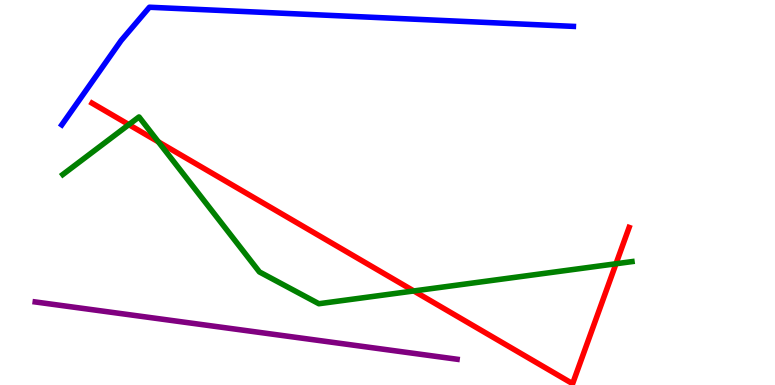[{'lines': ['blue', 'red'], 'intersections': []}, {'lines': ['green', 'red'], 'intersections': [{'x': 1.66, 'y': 6.76}, {'x': 2.04, 'y': 6.32}, {'x': 5.34, 'y': 2.44}, {'x': 7.95, 'y': 3.15}]}, {'lines': ['purple', 'red'], 'intersections': []}, {'lines': ['blue', 'green'], 'intersections': []}, {'lines': ['blue', 'purple'], 'intersections': []}, {'lines': ['green', 'purple'], 'intersections': []}]